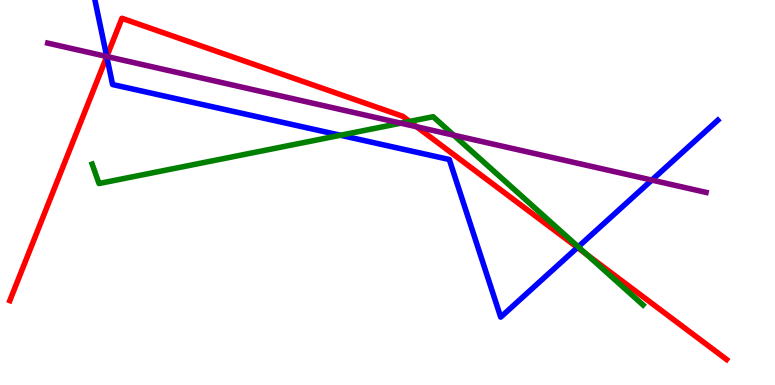[{'lines': ['blue', 'red'], 'intersections': [{'x': 1.38, 'y': 8.53}, {'x': 7.45, 'y': 3.57}]}, {'lines': ['green', 'red'], 'intersections': [{'x': 5.28, 'y': 6.85}, {'x': 7.57, 'y': 3.39}]}, {'lines': ['purple', 'red'], 'intersections': [{'x': 1.38, 'y': 8.53}, {'x': 5.38, 'y': 6.71}]}, {'lines': ['blue', 'green'], 'intersections': [{'x': 4.39, 'y': 6.49}, {'x': 7.46, 'y': 3.59}]}, {'lines': ['blue', 'purple'], 'intersections': [{'x': 1.38, 'y': 8.53}, {'x': 8.41, 'y': 5.32}]}, {'lines': ['green', 'purple'], 'intersections': [{'x': 5.17, 'y': 6.8}, {'x': 5.85, 'y': 6.49}]}]